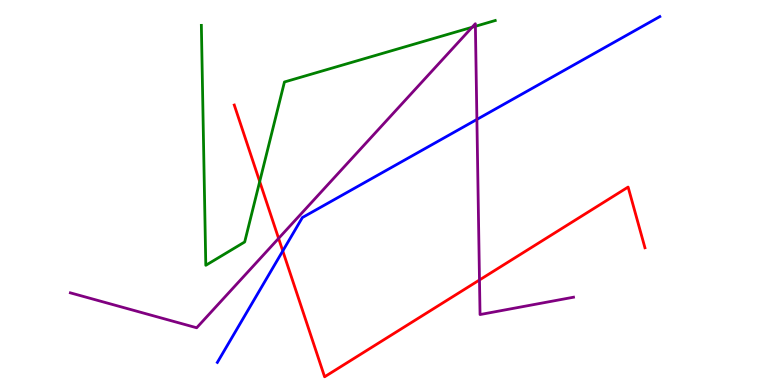[{'lines': ['blue', 'red'], 'intersections': [{'x': 3.65, 'y': 3.48}]}, {'lines': ['green', 'red'], 'intersections': [{'x': 3.35, 'y': 5.28}]}, {'lines': ['purple', 'red'], 'intersections': [{'x': 3.59, 'y': 3.81}, {'x': 6.19, 'y': 2.73}]}, {'lines': ['blue', 'green'], 'intersections': []}, {'lines': ['blue', 'purple'], 'intersections': [{'x': 6.15, 'y': 6.9}]}, {'lines': ['green', 'purple'], 'intersections': [{'x': 6.09, 'y': 9.29}, {'x': 6.13, 'y': 9.32}]}]